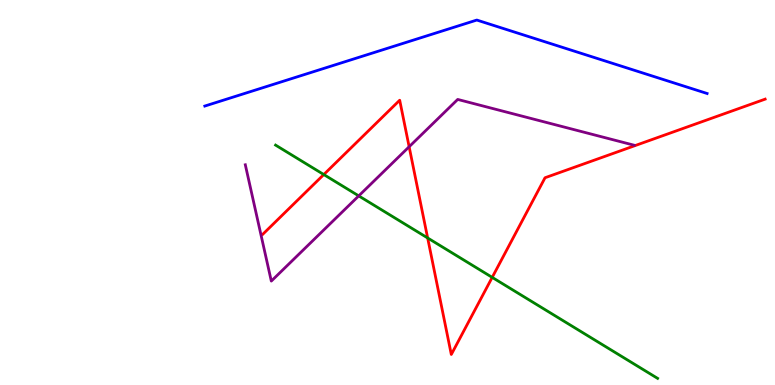[{'lines': ['blue', 'red'], 'intersections': []}, {'lines': ['green', 'red'], 'intersections': [{'x': 4.18, 'y': 5.47}, {'x': 5.52, 'y': 3.82}, {'x': 6.35, 'y': 2.8}]}, {'lines': ['purple', 'red'], 'intersections': [{'x': 5.28, 'y': 6.19}]}, {'lines': ['blue', 'green'], 'intersections': []}, {'lines': ['blue', 'purple'], 'intersections': []}, {'lines': ['green', 'purple'], 'intersections': [{'x': 4.63, 'y': 4.91}]}]